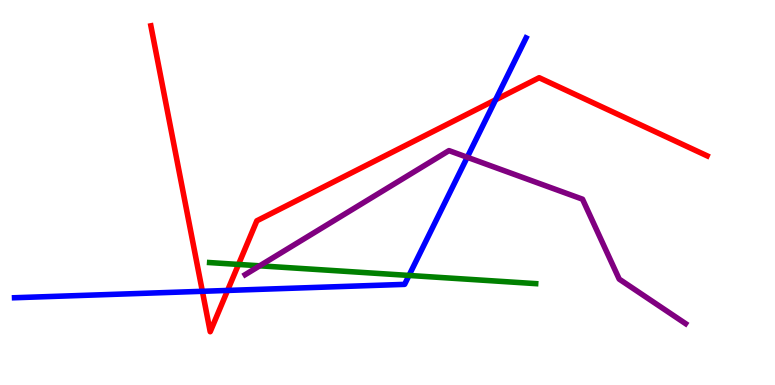[{'lines': ['blue', 'red'], 'intersections': [{'x': 2.61, 'y': 2.43}, {'x': 2.94, 'y': 2.46}, {'x': 6.39, 'y': 7.41}]}, {'lines': ['green', 'red'], 'intersections': [{'x': 3.08, 'y': 3.13}]}, {'lines': ['purple', 'red'], 'intersections': []}, {'lines': ['blue', 'green'], 'intersections': [{'x': 5.28, 'y': 2.85}]}, {'lines': ['blue', 'purple'], 'intersections': [{'x': 6.03, 'y': 5.92}]}, {'lines': ['green', 'purple'], 'intersections': [{'x': 3.35, 'y': 3.1}]}]